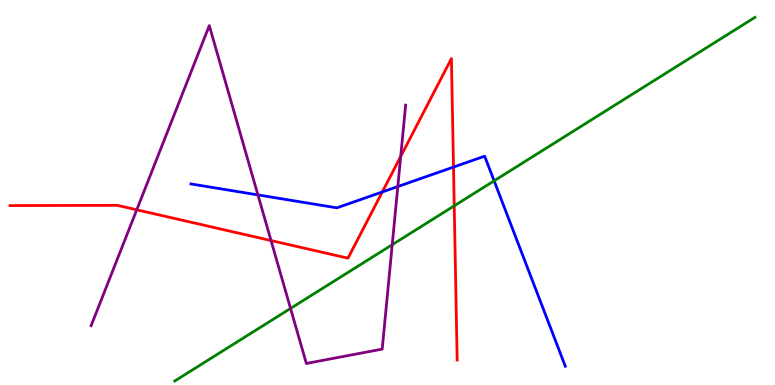[{'lines': ['blue', 'red'], 'intersections': [{'x': 4.93, 'y': 5.01}, {'x': 5.85, 'y': 5.66}]}, {'lines': ['green', 'red'], 'intersections': [{'x': 5.86, 'y': 4.65}]}, {'lines': ['purple', 'red'], 'intersections': [{'x': 1.76, 'y': 4.55}, {'x': 3.5, 'y': 3.75}, {'x': 5.17, 'y': 5.94}]}, {'lines': ['blue', 'green'], 'intersections': [{'x': 6.38, 'y': 5.3}]}, {'lines': ['blue', 'purple'], 'intersections': [{'x': 3.33, 'y': 4.94}, {'x': 5.13, 'y': 5.15}]}, {'lines': ['green', 'purple'], 'intersections': [{'x': 3.75, 'y': 1.99}, {'x': 5.06, 'y': 3.64}]}]